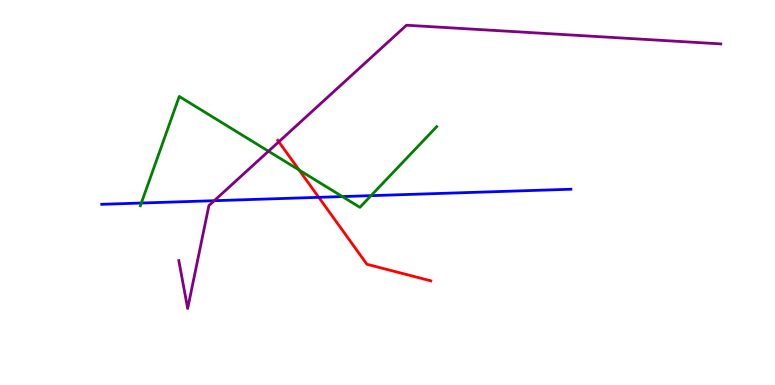[{'lines': ['blue', 'red'], 'intersections': [{'x': 4.11, 'y': 4.87}]}, {'lines': ['green', 'red'], 'intersections': [{'x': 3.86, 'y': 5.58}]}, {'lines': ['purple', 'red'], 'intersections': [{'x': 3.6, 'y': 6.32}]}, {'lines': ['blue', 'green'], 'intersections': [{'x': 1.82, 'y': 4.73}, {'x': 4.42, 'y': 4.89}, {'x': 4.79, 'y': 4.92}]}, {'lines': ['blue', 'purple'], 'intersections': [{'x': 2.76, 'y': 4.79}]}, {'lines': ['green', 'purple'], 'intersections': [{'x': 3.46, 'y': 6.07}]}]